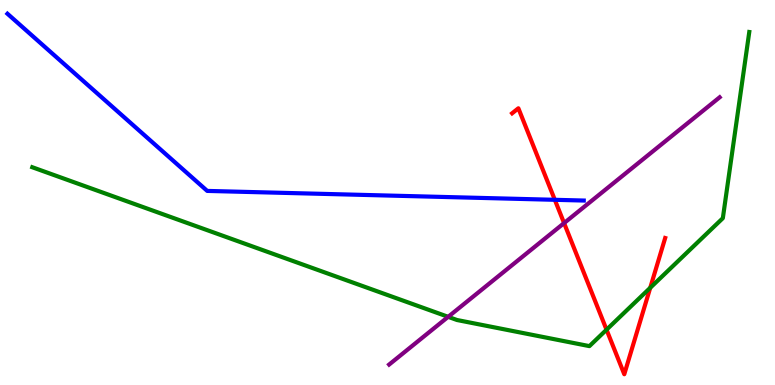[{'lines': ['blue', 'red'], 'intersections': [{'x': 7.16, 'y': 4.81}]}, {'lines': ['green', 'red'], 'intersections': [{'x': 7.83, 'y': 1.44}, {'x': 8.39, 'y': 2.52}]}, {'lines': ['purple', 'red'], 'intersections': [{'x': 7.28, 'y': 4.21}]}, {'lines': ['blue', 'green'], 'intersections': []}, {'lines': ['blue', 'purple'], 'intersections': []}, {'lines': ['green', 'purple'], 'intersections': [{'x': 5.78, 'y': 1.77}]}]